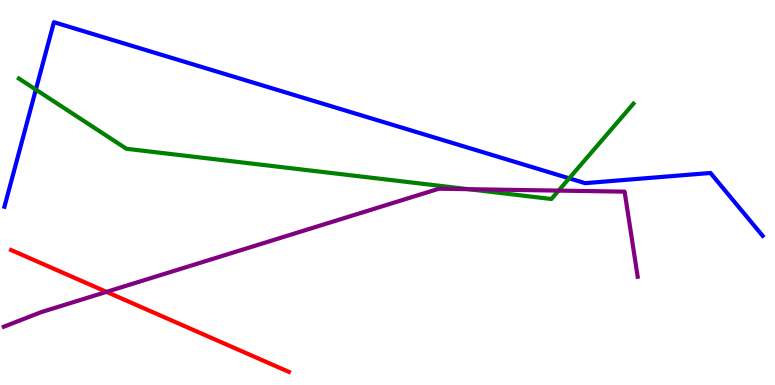[{'lines': ['blue', 'red'], 'intersections': []}, {'lines': ['green', 'red'], 'intersections': []}, {'lines': ['purple', 'red'], 'intersections': [{'x': 1.37, 'y': 2.42}]}, {'lines': ['blue', 'green'], 'intersections': [{'x': 0.463, 'y': 7.67}, {'x': 7.34, 'y': 5.37}]}, {'lines': ['blue', 'purple'], 'intersections': []}, {'lines': ['green', 'purple'], 'intersections': [{'x': 6.04, 'y': 5.09}, {'x': 7.21, 'y': 5.05}]}]